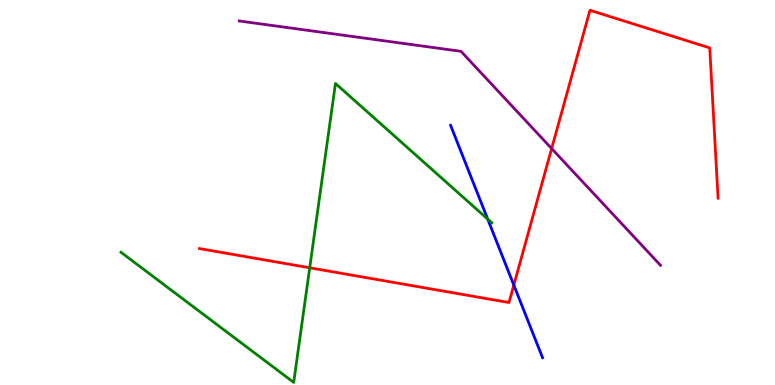[{'lines': ['blue', 'red'], 'intersections': [{'x': 6.63, 'y': 2.59}]}, {'lines': ['green', 'red'], 'intersections': [{'x': 4.0, 'y': 3.04}]}, {'lines': ['purple', 'red'], 'intersections': [{'x': 7.12, 'y': 6.14}]}, {'lines': ['blue', 'green'], 'intersections': [{'x': 6.29, 'y': 4.31}]}, {'lines': ['blue', 'purple'], 'intersections': []}, {'lines': ['green', 'purple'], 'intersections': []}]